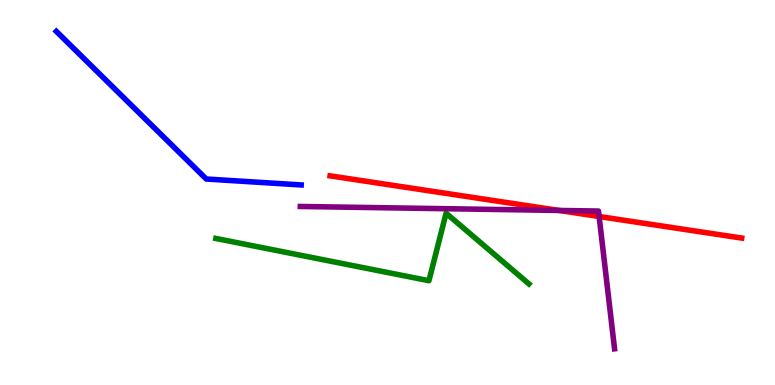[{'lines': ['blue', 'red'], 'intersections': []}, {'lines': ['green', 'red'], 'intersections': []}, {'lines': ['purple', 'red'], 'intersections': [{'x': 7.21, 'y': 4.53}, {'x': 7.73, 'y': 4.38}]}, {'lines': ['blue', 'green'], 'intersections': []}, {'lines': ['blue', 'purple'], 'intersections': []}, {'lines': ['green', 'purple'], 'intersections': []}]